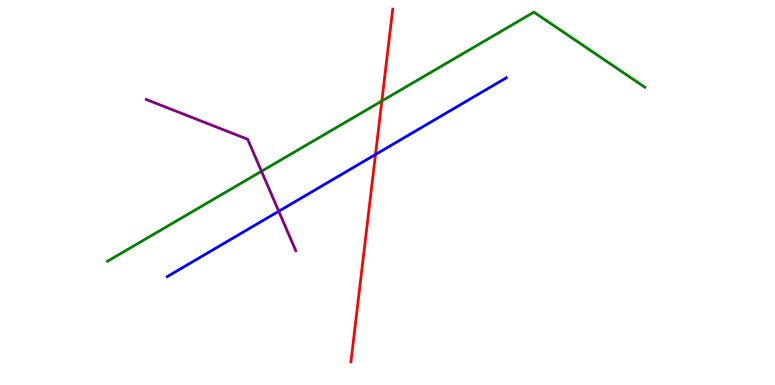[{'lines': ['blue', 'red'], 'intersections': [{'x': 4.85, 'y': 5.99}]}, {'lines': ['green', 'red'], 'intersections': [{'x': 4.93, 'y': 7.38}]}, {'lines': ['purple', 'red'], 'intersections': []}, {'lines': ['blue', 'green'], 'intersections': []}, {'lines': ['blue', 'purple'], 'intersections': [{'x': 3.6, 'y': 4.51}]}, {'lines': ['green', 'purple'], 'intersections': [{'x': 3.37, 'y': 5.55}]}]